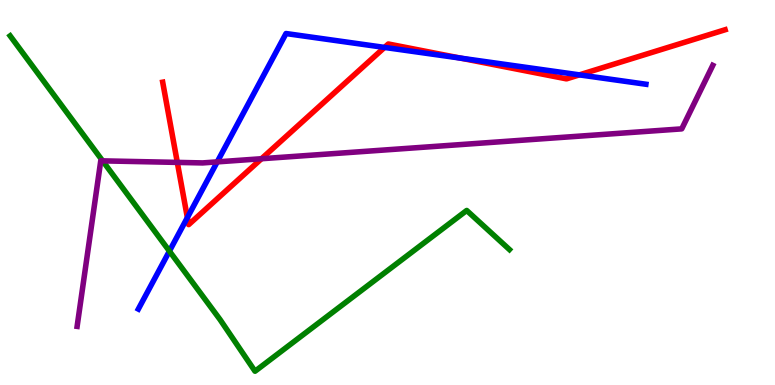[{'lines': ['blue', 'red'], 'intersections': [{'x': 2.42, 'y': 4.35}, {'x': 4.96, 'y': 8.77}, {'x': 5.94, 'y': 8.49}, {'x': 7.48, 'y': 8.06}]}, {'lines': ['green', 'red'], 'intersections': []}, {'lines': ['purple', 'red'], 'intersections': [{'x': 2.29, 'y': 5.78}, {'x': 3.37, 'y': 5.88}]}, {'lines': ['blue', 'green'], 'intersections': [{'x': 2.19, 'y': 3.48}]}, {'lines': ['blue', 'purple'], 'intersections': [{'x': 2.8, 'y': 5.8}]}, {'lines': ['green', 'purple'], 'intersections': [{'x': 1.32, 'y': 5.82}]}]